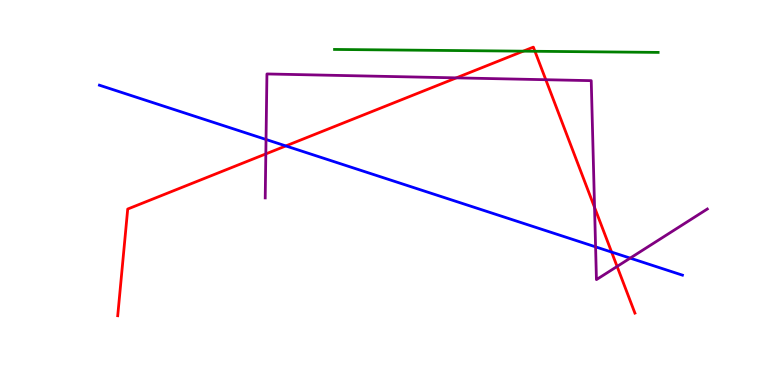[{'lines': ['blue', 'red'], 'intersections': [{'x': 3.69, 'y': 6.21}, {'x': 7.89, 'y': 3.45}]}, {'lines': ['green', 'red'], 'intersections': [{'x': 6.75, 'y': 8.67}, {'x': 6.9, 'y': 8.67}]}, {'lines': ['purple', 'red'], 'intersections': [{'x': 3.43, 'y': 6.0}, {'x': 5.89, 'y': 7.98}, {'x': 7.04, 'y': 7.93}, {'x': 7.67, 'y': 4.61}, {'x': 7.96, 'y': 3.08}]}, {'lines': ['blue', 'green'], 'intersections': []}, {'lines': ['blue', 'purple'], 'intersections': [{'x': 3.43, 'y': 6.38}, {'x': 7.68, 'y': 3.59}, {'x': 8.13, 'y': 3.3}]}, {'lines': ['green', 'purple'], 'intersections': []}]